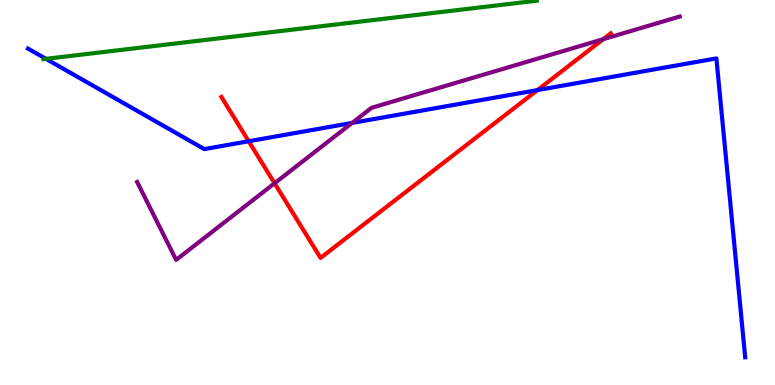[{'lines': ['blue', 'red'], 'intersections': [{'x': 3.21, 'y': 6.33}, {'x': 6.93, 'y': 7.66}]}, {'lines': ['green', 'red'], 'intersections': []}, {'lines': ['purple', 'red'], 'intersections': [{'x': 3.54, 'y': 5.24}, {'x': 7.78, 'y': 8.98}]}, {'lines': ['blue', 'green'], 'intersections': [{'x': 0.593, 'y': 8.47}]}, {'lines': ['blue', 'purple'], 'intersections': [{'x': 4.54, 'y': 6.81}]}, {'lines': ['green', 'purple'], 'intersections': []}]